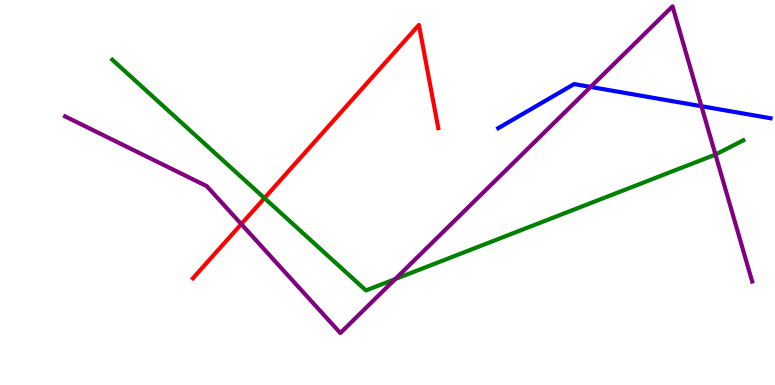[{'lines': ['blue', 'red'], 'intersections': []}, {'lines': ['green', 'red'], 'intersections': [{'x': 3.41, 'y': 4.85}]}, {'lines': ['purple', 'red'], 'intersections': [{'x': 3.11, 'y': 4.18}]}, {'lines': ['blue', 'green'], 'intersections': []}, {'lines': ['blue', 'purple'], 'intersections': [{'x': 7.62, 'y': 7.74}, {'x': 9.05, 'y': 7.24}]}, {'lines': ['green', 'purple'], 'intersections': [{'x': 5.1, 'y': 2.75}, {'x': 9.23, 'y': 5.98}]}]